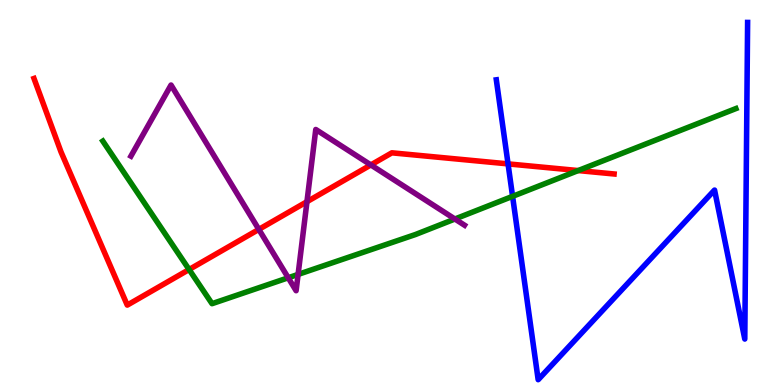[{'lines': ['blue', 'red'], 'intersections': [{'x': 6.56, 'y': 5.74}]}, {'lines': ['green', 'red'], 'intersections': [{'x': 2.44, 'y': 3.0}, {'x': 7.46, 'y': 5.57}]}, {'lines': ['purple', 'red'], 'intersections': [{'x': 3.34, 'y': 4.04}, {'x': 3.96, 'y': 4.76}, {'x': 4.79, 'y': 5.72}]}, {'lines': ['blue', 'green'], 'intersections': [{'x': 6.61, 'y': 4.9}]}, {'lines': ['blue', 'purple'], 'intersections': []}, {'lines': ['green', 'purple'], 'intersections': [{'x': 3.72, 'y': 2.79}, {'x': 3.85, 'y': 2.87}, {'x': 5.87, 'y': 4.31}]}]